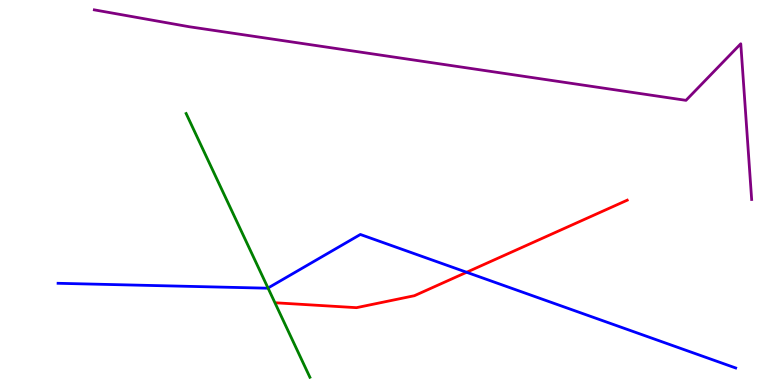[{'lines': ['blue', 'red'], 'intersections': [{'x': 6.02, 'y': 2.93}]}, {'lines': ['green', 'red'], 'intersections': []}, {'lines': ['purple', 'red'], 'intersections': []}, {'lines': ['blue', 'green'], 'intersections': [{'x': 3.46, 'y': 2.52}]}, {'lines': ['blue', 'purple'], 'intersections': []}, {'lines': ['green', 'purple'], 'intersections': []}]